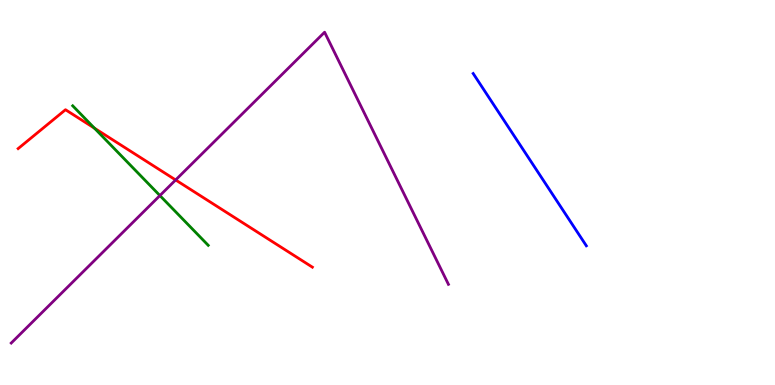[{'lines': ['blue', 'red'], 'intersections': []}, {'lines': ['green', 'red'], 'intersections': [{'x': 1.22, 'y': 6.67}]}, {'lines': ['purple', 'red'], 'intersections': [{'x': 2.27, 'y': 5.33}]}, {'lines': ['blue', 'green'], 'intersections': []}, {'lines': ['blue', 'purple'], 'intersections': []}, {'lines': ['green', 'purple'], 'intersections': [{'x': 2.06, 'y': 4.92}]}]